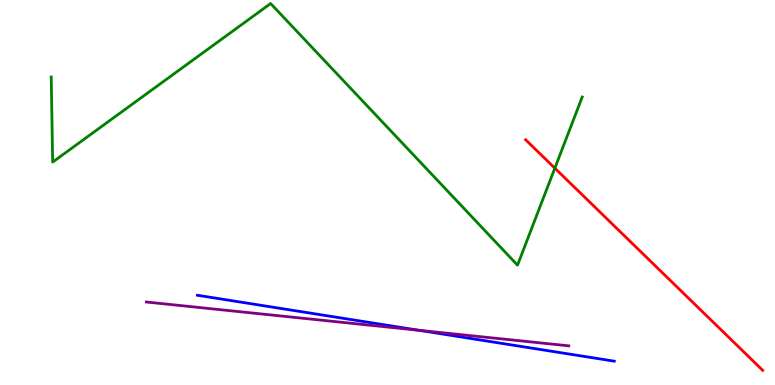[{'lines': ['blue', 'red'], 'intersections': []}, {'lines': ['green', 'red'], 'intersections': [{'x': 7.16, 'y': 5.63}]}, {'lines': ['purple', 'red'], 'intersections': []}, {'lines': ['blue', 'green'], 'intersections': []}, {'lines': ['blue', 'purple'], 'intersections': [{'x': 5.41, 'y': 1.42}]}, {'lines': ['green', 'purple'], 'intersections': []}]